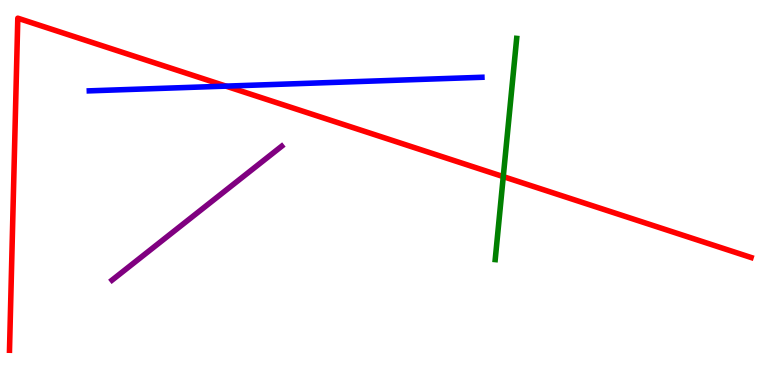[{'lines': ['blue', 'red'], 'intersections': [{'x': 2.92, 'y': 7.76}]}, {'lines': ['green', 'red'], 'intersections': [{'x': 6.49, 'y': 5.41}]}, {'lines': ['purple', 'red'], 'intersections': []}, {'lines': ['blue', 'green'], 'intersections': []}, {'lines': ['blue', 'purple'], 'intersections': []}, {'lines': ['green', 'purple'], 'intersections': []}]